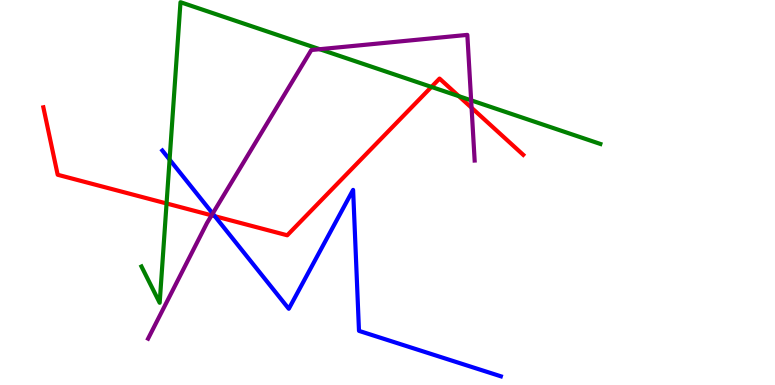[{'lines': ['blue', 'red'], 'intersections': [{'x': 2.77, 'y': 4.38}]}, {'lines': ['green', 'red'], 'intersections': [{'x': 2.15, 'y': 4.72}, {'x': 5.57, 'y': 7.74}, {'x': 5.92, 'y': 7.5}]}, {'lines': ['purple', 'red'], 'intersections': [{'x': 2.73, 'y': 4.41}, {'x': 6.08, 'y': 7.2}]}, {'lines': ['blue', 'green'], 'intersections': [{'x': 2.19, 'y': 5.85}]}, {'lines': ['blue', 'purple'], 'intersections': [{'x': 2.74, 'y': 4.45}]}, {'lines': ['green', 'purple'], 'intersections': [{'x': 4.13, 'y': 8.72}, {'x': 6.08, 'y': 7.39}]}]